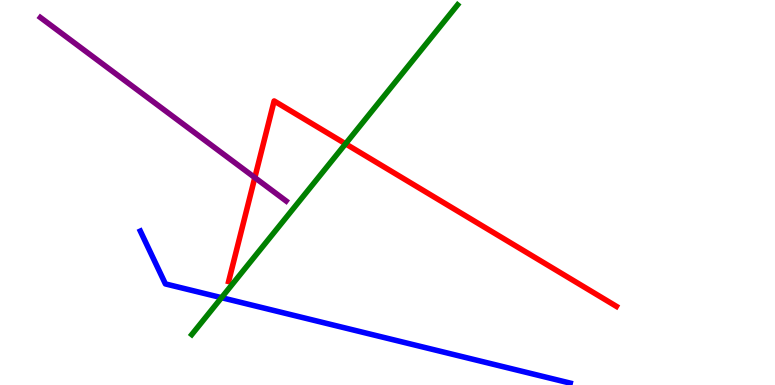[{'lines': ['blue', 'red'], 'intersections': []}, {'lines': ['green', 'red'], 'intersections': [{'x': 4.46, 'y': 6.26}]}, {'lines': ['purple', 'red'], 'intersections': [{'x': 3.29, 'y': 5.39}]}, {'lines': ['blue', 'green'], 'intersections': [{'x': 2.86, 'y': 2.27}]}, {'lines': ['blue', 'purple'], 'intersections': []}, {'lines': ['green', 'purple'], 'intersections': []}]